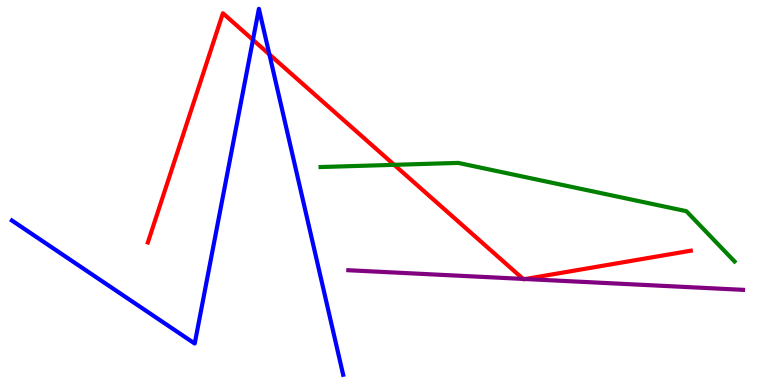[{'lines': ['blue', 'red'], 'intersections': [{'x': 3.26, 'y': 8.97}, {'x': 3.48, 'y': 8.59}]}, {'lines': ['green', 'red'], 'intersections': [{'x': 5.09, 'y': 5.72}]}, {'lines': ['purple', 'red'], 'intersections': [{'x': 6.75, 'y': 2.76}, {'x': 6.78, 'y': 2.75}]}, {'lines': ['blue', 'green'], 'intersections': []}, {'lines': ['blue', 'purple'], 'intersections': []}, {'lines': ['green', 'purple'], 'intersections': []}]